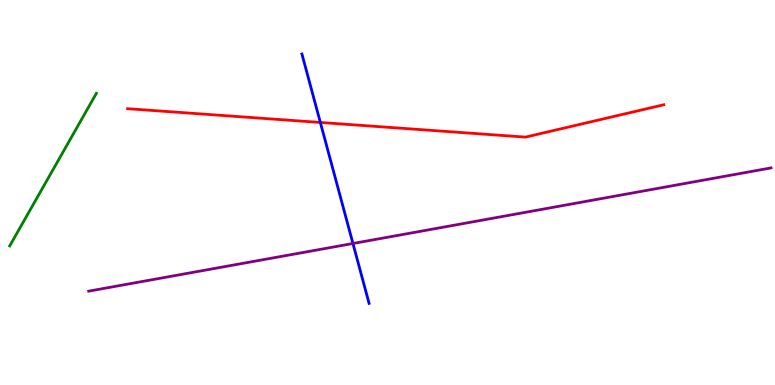[{'lines': ['blue', 'red'], 'intersections': [{'x': 4.13, 'y': 6.82}]}, {'lines': ['green', 'red'], 'intersections': []}, {'lines': ['purple', 'red'], 'intersections': []}, {'lines': ['blue', 'green'], 'intersections': []}, {'lines': ['blue', 'purple'], 'intersections': [{'x': 4.55, 'y': 3.68}]}, {'lines': ['green', 'purple'], 'intersections': []}]